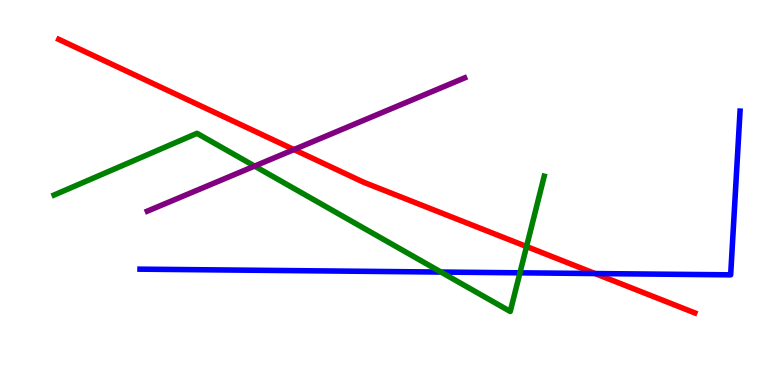[{'lines': ['blue', 'red'], 'intersections': [{'x': 7.68, 'y': 2.9}]}, {'lines': ['green', 'red'], 'intersections': [{'x': 6.79, 'y': 3.6}]}, {'lines': ['purple', 'red'], 'intersections': [{'x': 3.79, 'y': 6.12}]}, {'lines': ['blue', 'green'], 'intersections': [{'x': 5.69, 'y': 2.93}, {'x': 6.71, 'y': 2.91}]}, {'lines': ['blue', 'purple'], 'intersections': []}, {'lines': ['green', 'purple'], 'intersections': [{'x': 3.29, 'y': 5.69}]}]